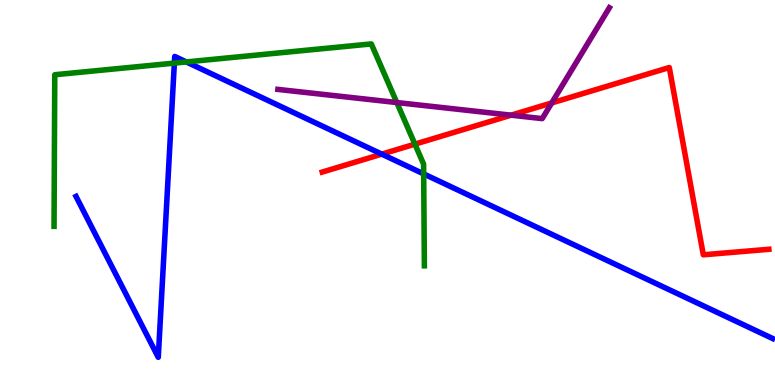[{'lines': ['blue', 'red'], 'intersections': [{'x': 4.93, 'y': 6.0}]}, {'lines': ['green', 'red'], 'intersections': [{'x': 5.35, 'y': 6.26}]}, {'lines': ['purple', 'red'], 'intersections': [{'x': 6.59, 'y': 7.01}, {'x': 7.12, 'y': 7.33}]}, {'lines': ['blue', 'green'], 'intersections': [{'x': 2.25, 'y': 8.36}, {'x': 2.4, 'y': 8.39}, {'x': 5.47, 'y': 5.48}]}, {'lines': ['blue', 'purple'], 'intersections': []}, {'lines': ['green', 'purple'], 'intersections': [{'x': 5.12, 'y': 7.34}]}]